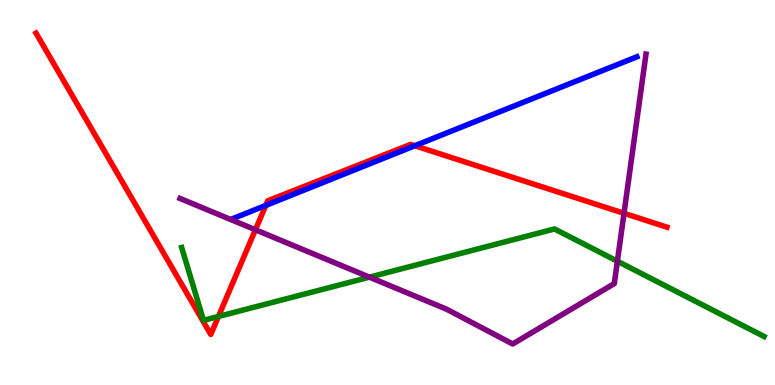[{'lines': ['blue', 'red'], 'intersections': [{'x': 3.43, 'y': 4.66}, {'x': 5.35, 'y': 6.21}]}, {'lines': ['green', 'red'], 'intersections': [{'x': 2.82, 'y': 1.78}]}, {'lines': ['purple', 'red'], 'intersections': [{'x': 3.3, 'y': 4.03}, {'x': 8.05, 'y': 4.46}]}, {'lines': ['blue', 'green'], 'intersections': []}, {'lines': ['blue', 'purple'], 'intersections': []}, {'lines': ['green', 'purple'], 'intersections': [{'x': 4.77, 'y': 2.8}, {'x': 7.97, 'y': 3.22}]}]